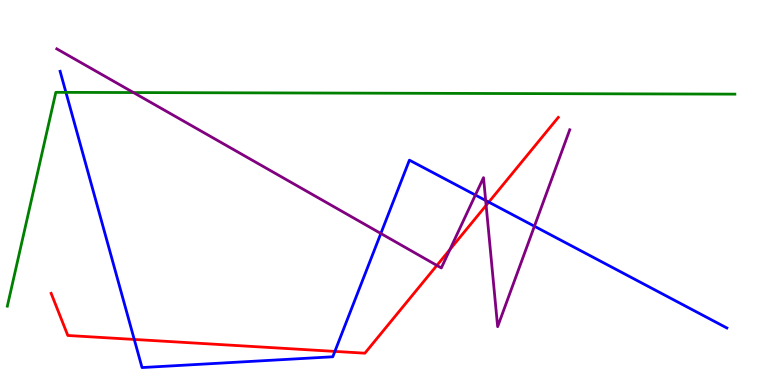[{'lines': ['blue', 'red'], 'intersections': [{'x': 1.73, 'y': 1.18}, {'x': 4.32, 'y': 0.873}, {'x': 6.31, 'y': 4.75}]}, {'lines': ['green', 'red'], 'intersections': []}, {'lines': ['purple', 'red'], 'intersections': [{'x': 5.64, 'y': 3.11}, {'x': 5.81, 'y': 3.52}, {'x': 6.27, 'y': 4.67}]}, {'lines': ['blue', 'green'], 'intersections': [{'x': 0.851, 'y': 7.6}]}, {'lines': ['blue', 'purple'], 'intersections': [{'x': 4.91, 'y': 3.94}, {'x': 6.13, 'y': 4.93}, {'x': 6.27, 'y': 4.79}, {'x': 6.9, 'y': 4.12}]}, {'lines': ['green', 'purple'], 'intersections': [{'x': 1.72, 'y': 7.6}]}]